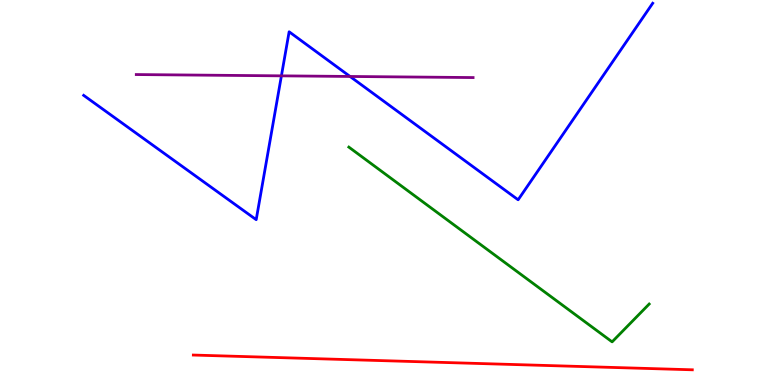[{'lines': ['blue', 'red'], 'intersections': []}, {'lines': ['green', 'red'], 'intersections': []}, {'lines': ['purple', 'red'], 'intersections': []}, {'lines': ['blue', 'green'], 'intersections': []}, {'lines': ['blue', 'purple'], 'intersections': [{'x': 3.63, 'y': 8.03}, {'x': 4.52, 'y': 8.01}]}, {'lines': ['green', 'purple'], 'intersections': []}]